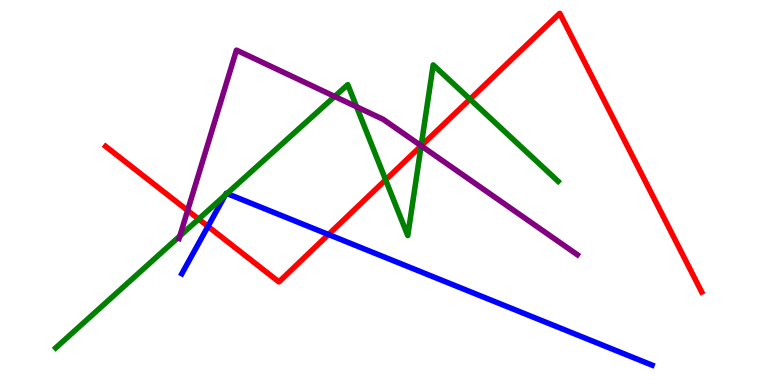[{'lines': ['blue', 'red'], 'intersections': [{'x': 2.68, 'y': 4.12}, {'x': 4.24, 'y': 3.91}]}, {'lines': ['green', 'red'], 'intersections': [{'x': 2.56, 'y': 4.31}, {'x': 4.98, 'y': 5.33}, {'x': 5.43, 'y': 6.21}, {'x': 6.06, 'y': 7.42}]}, {'lines': ['purple', 'red'], 'intersections': [{'x': 2.42, 'y': 4.53}, {'x': 5.43, 'y': 6.21}]}, {'lines': ['blue', 'green'], 'intersections': [{'x': 2.91, 'y': 4.93}, {'x': 2.93, 'y': 4.97}]}, {'lines': ['blue', 'purple'], 'intersections': []}, {'lines': ['green', 'purple'], 'intersections': [{'x': 2.32, 'y': 3.87}, {'x': 4.32, 'y': 7.49}, {'x': 4.6, 'y': 7.23}, {'x': 5.43, 'y': 6.21}]}]